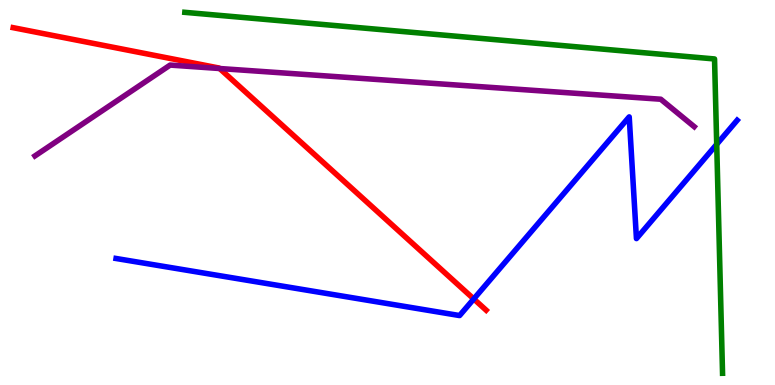[{'lines': ['blue', 'red'], 'intersections': [{'x': 6.11, 'y': 2.24}]}, {'lines': ['green', 'red'], 'intersections': []}, {'lines': ['purple', 'red'], 'intersections': [{'x': 2.83, 'y': 8.22}]}, {'lines': ['blue', 'green'], 'intersections': [{'x': 9.25, 'y': 6.25}]}, {'lines': ['blue', 'purple'], 'intersections': []}, {'lines': ['green', 'purple'], 'intersections': []}]